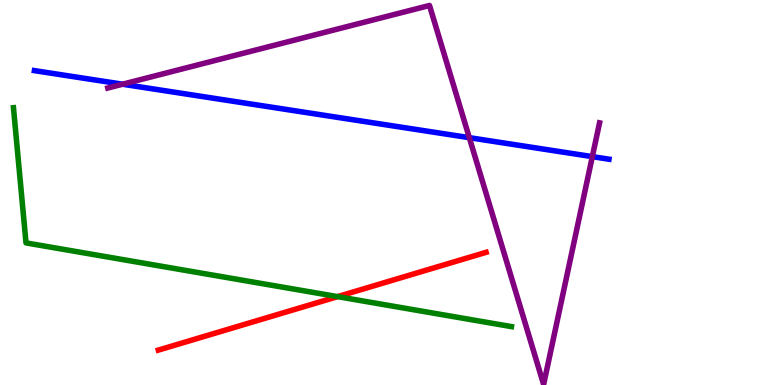[{'lines': ['blue', 'red'], 'intersections': []}, {'lines': ['green', 'red'], 'intersections': [{'x': 4.36, 'y': 2.3}]}, {'lines': ['purple', 'red'], 'intersections': []}, {'lines': ['blue', 'green'], 'intersections': []}, {'lines': ['blue', 'purple'], 'intersections': [{'x': 1.58, 'y': 7.81}, {'x': 6.06, 'y': 6.42}, {'x': 7.64, 'y': 5.93}]}, {'lines': ['green', 'purple'], 'intersections': []}]